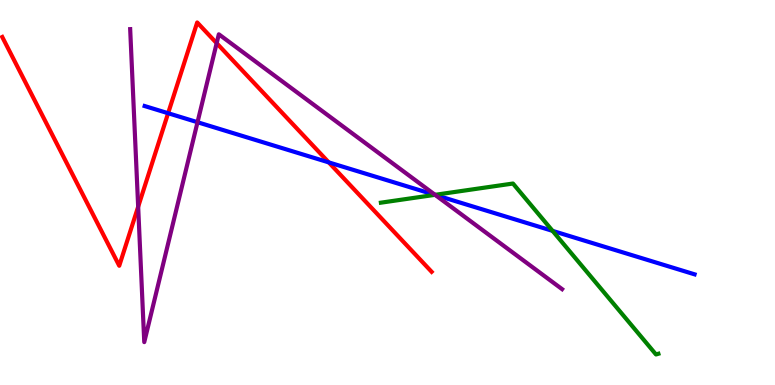[{'lines': ['blue', 'red'], 'intersections': [{'x': 2.17, 'y': 7.06}, {'x': 4.24, 'y': 5.78}]}, {'lines': ['green', 'red'], 'intersections': []}, {'lines': ['purple', 'red'], 'intersections': [{'x': 1.78, 'y': 4.63}, {'x': 2.8, 'y': 8.88}]}, {'lines': ['blue', 'green'], 'intersections': [{'x': 5.61, 'y': 4.94}, {'x': 7.13, 'y': 4.0}]}, {'lines': ['blue', 'purple'], 'intersections': [{'x': 2.55, 'y': 6.83}, {'x': 5.62, 'y': 4.94}]}, {'lines': ['green', 'purple'], 'intersections': [{'x': 5.61, 'y': 4.94}]}]